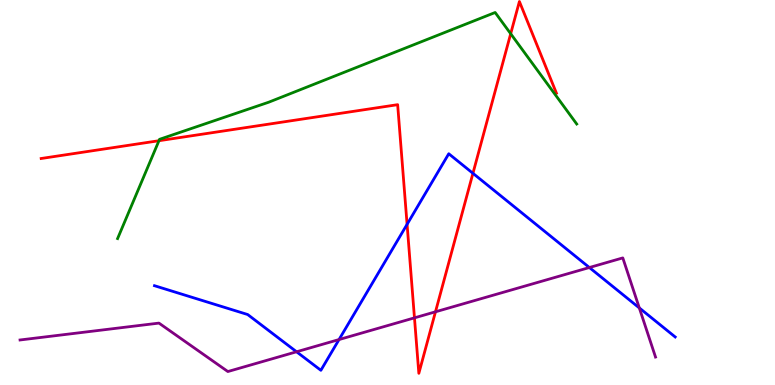[{'lines': ['blue', 'red'], 'intersections': [{'x': 5.25, 'y': 4.17}, {'x': 6.1, 'y': 5.5}]}, {'lines': ['green', 'red'], 'intersections': [{'x': 2.05, 'y': 6.35}, {'x': 6.59, 'y': 9.12}]}, {'lines': ['purple', 'red'], 'intersections': [{'x': 5.35, 'y': 1.74}, {'x': 5.62, 'y': 1.9}]}, {'lines': ['blue', 'green'], 'intersections': []}, {'lines': ['blue', 'purple'], 'intersections': [{'x': 3.83, 'y': 0.863}, {'x': 4.37, 'y': 1.18}, {'x': 7.6, 'y': 3.05}, {'x': 8.25, 'y': 2.0}]}, {'lines': ['green', 'purple'], 'intersections': []}]